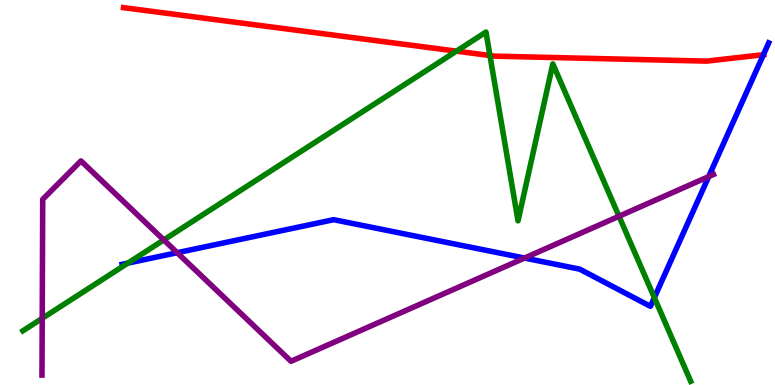[{'lines': ['blue', 'red'], 'intersections': [{'x': 9.85, 'y': 8.58}]}, {'lines': ['green', 'red'], 'intersections': [{'x': 5.89, 'y': 8.67}, {'x': 6.32, 'y': 8.56}]}, {'lines': ['purple', 'red'], 'intersections': []}, {'lines': ['blue', 'green'], 'intersections': [{'x': 1.65, 'y': 3.17}, {'x': 8.44, 'y': 2.27}]}, {'lines': ['blue', 'purple'], 'intersections': [{'x': 2.29, 'y': 3.44}, {'x': 6.77, 'y': 3.3}, {'x': 9.14, 'y': 5.41}]}, {'lines': ['green', 'purple'], 'intersections': [{'x': 0.545, 'y': 1.73}, {'x': 2.11, 'y': 3.77}, {'x': 7.99, 'y': 4.38}]}]